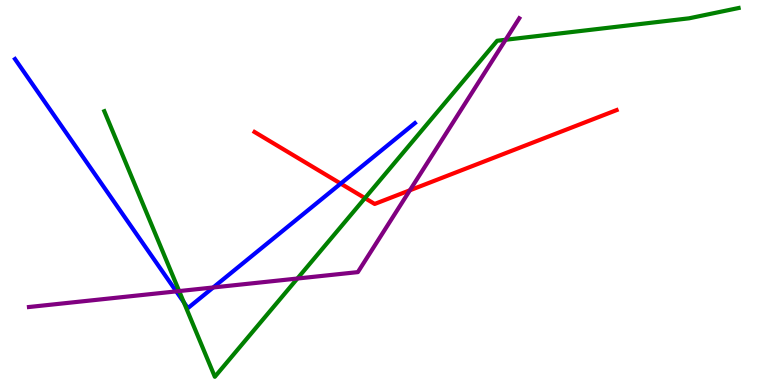[{'lines': ['blue', 'red'], 'intersections': [{'x': 4.4, 'y': 5.23}]}, {'lines': ['green', 'red'], 'intersections': [{'x': 4.71, 'y': 4.85}]}, {'lines': ['purple', 'red'], 'intersections': [{'x': 5.29, 'y': 5.06}]}, {'lines': ['blue', 'green'], 'intersections': [{'x': 2.37, 'y': 2.15}]}, {'lines': ['blue', 'purple'], 'intersections': [{'x': 2.27, 'y': 2.43}, {'x': 2.75, 'y': 2.53}]}, {'lines': ['green', 'purple'], 'intersections': [{'x': 2.31, 'y': 2.44}, {'x': 3.84, 'y': 2.77}, {'x': 6.52, 'y': 8.97}]}]